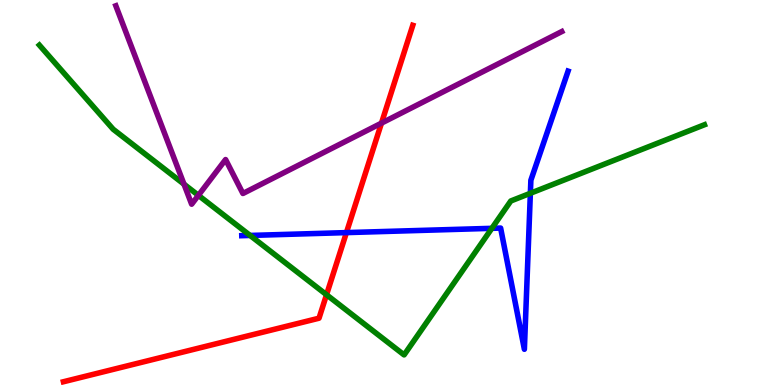[{'lines': ['blue', 'red'], 'intersections': [{'x': 4.47, 'y': 3.96}]}, {'lines': ['green', 'red'], 'intersections': [{'x': 4.21, 'y': 2.34}]}, {'lines': ['purple', 'red'], 'intersections': [{'x': 4.92, 'y': 6.8}]}, {'lines': ['blue', 'green'], 'intersections': [{'x': 3.23, 'y': 3.88}, {'x': 6.35, 'y': 4.07}, {'x': 6.84, 'y': 4.98}]}, {'lines': ['blue', 'purple'], 'intersections': []}, {'lines': ['green', 'purple'], 'intersections': [{'x': 2.37, 'y': 5.22}, {'x': 2.56, 'y': 4.93}]}]